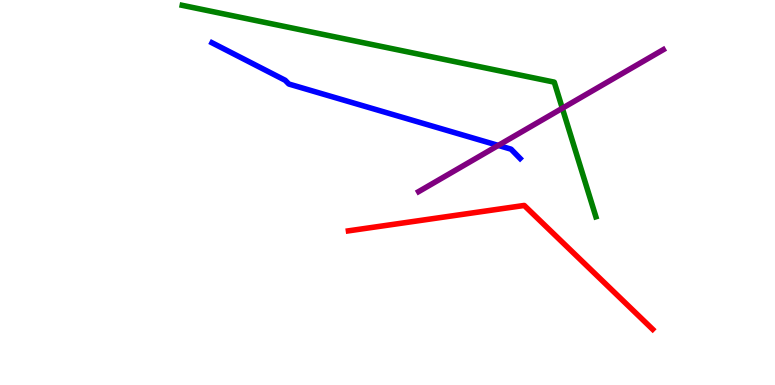[{'lines': ['blue', 'red'], 'intersections': []}, {'lines': ['green', 'red'], 'intersections': []}, {'lines': ['purple', 'red'], 'intersections': []}, {'lines': ['blue', 'green'], 'intersections': []}, {'lines': ['blue', 'purple'], 'intersections': [{'x': 6.43, 'y': 6.22}]}, {'lines': ['green', 'purple'], 'intersections': [{'x': 7.26, 'y': 7.19}]}]